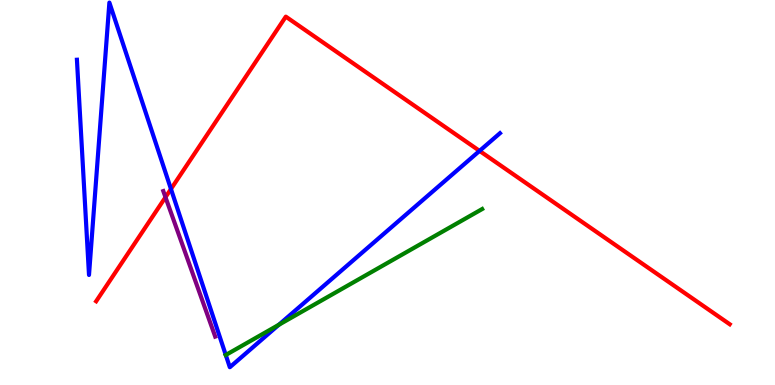[{'lines': ['blue', 'red'], 'intersections': [{'x': 2.21, 'y': 5.09}, {'x': 6.19, 'y': 6.08}]}, {'lines': ['green', 'red'], 'intersections': []}, {'lines': ['purple', 'red'], 'intersections': [{'x': 2.14, 'y': 4.88}]}, {'lines': ['blue', 'green'], 'intersections': [{'x': 2.91, 'y': 0.78}, {'x': 3.6, 'y': 1.56}]}, {'lines': ['blue', 'purple'], 'intersections': []}, {'lines': ['green', 'purple'], 'intersections': []}]